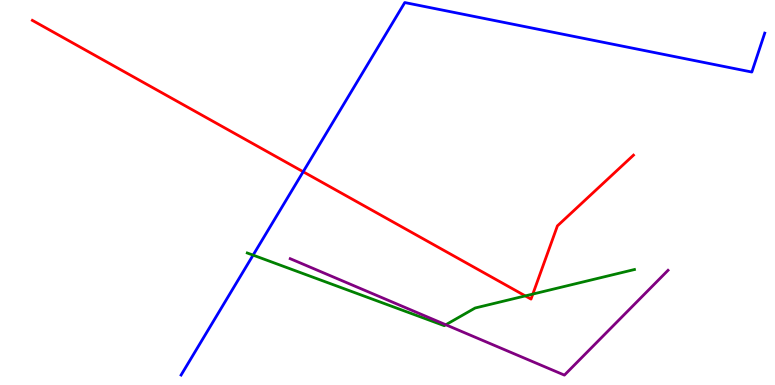[{'lines': ['blue', 'red'], 'intersections': [{'x': 3.91, 'y': 5.54}]}, {'lines': ['green', 'red'], 'intersections': [{'x': 6.78, 'y': 2.31}, {'x': 6.88, 'y': 2.36}]}, {'lines': ['purple', 'red'], 'intersections': []}, {'lines': ['blue', 'green'], 'intersections': [{'x': 3.27, 'y': 3.37}]}, {'lines': ['blue', 'purple'], 'intersections': []}, {'lines': ['green', 'purple'], 'intersections': [{'x': 5.75, 'y': 1.56}]}]